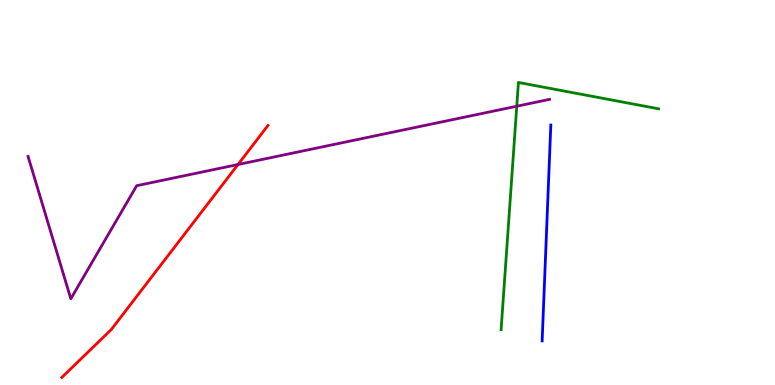[{'lines': ['blue', 'red'], 'intersections': []}, {'lines': ['green', 'red'], 'intersections': []}, {'lines': ['purple', 'red'], 'intersections': [{'x': 3.07, 'y': 5.73}]}, {'lines': ['blue', 'green'], 'intersections': []}, {'lines': ['blue', 'purple'], 'intersections': []}, {'lines': ['green', 'purple'], 'intersections': [{'x': 6.67, 'y': 7.24}]}]